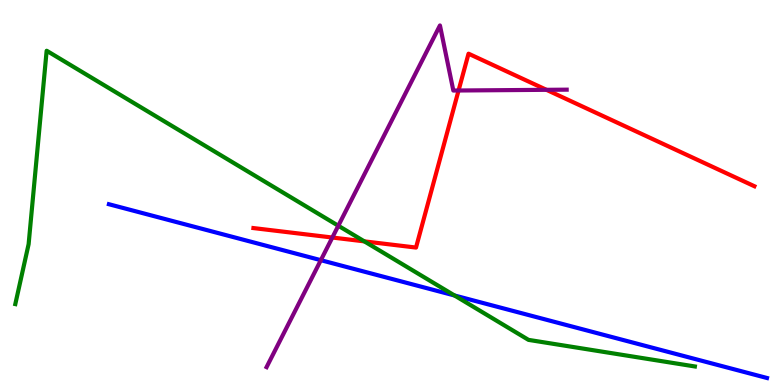[{'lines': ['blue', 'red'], 'intersections': []}, {'lines': ['green', 'red'], 'intersections': [{'x': 4.7, 'y': 3.73}]}, {'lines': ['purple', 'red'], 'intersections': [{'x': 4.29, 'y': 3.83}, {'x': 5.92, 'y': 7.65}, {'x': 7.05, 'y': 7.67}]}, {'lines': ['blue', 'green'], 'intersections': [{'x': 5.86, 'y': 2.33}]}, {'lines': ['blue', 'purple'], 'intersections': [{'x': 4.14, 'y': 3.24}]}, {'lines': ['green', 'purple'], 'intersections': [{'x': 4.37, 'y': 4.14}]}]